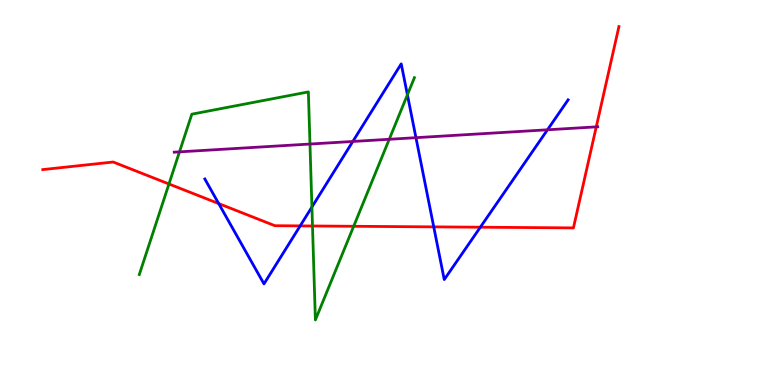[{'lines': ['blue', 'red'], 'intersections': [{'x': 2.82, 'y': 4.71}, {'x': 3.87, 'y': 4.13}, {'x': 5.6, 'y': 4.11}, {'x': 6.2, 'y': 4.1}]}, {'lines': ['green', 'red'], 'intersections': [{'x': 2.18, 'y': 5.22}, {'x': 4.03, 'y': 4.13}, {'x': 4.56, 'y': 4.12}]}, {'lines': ['purple', 'red'], 'intersections': [{'x': 7.69, 'y': 6.7}]}, {'lines': ['blue', 'green'], 'intersections': [{'x': 4.02, 'y': 4.62}, {'x': 5.26, 'y': 7.54}]}, {'lines': ['blue', 'purple'], 'intersections': [{'x': 4.55, 'y': 6.33}, {'x': 5.37, 'y': 6.42}, {'x': 7.06, 'y': 6.63}]}, {'lines': ['green', 'purple'], 'intersections': [{'x': 2.32, 'y': 6.06}, {'x': 4.0, 'y': 6.26}, {'x': 5.02, 'y': 6.38}]}]